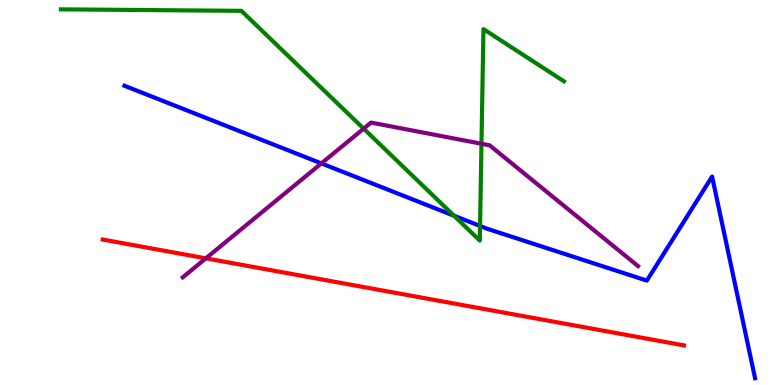[{'lines': ['blue', 'red'], 'intersections': []}, {'lines': ['green', 'red'], 'intersections': []}, {'lines': ['purple', 'red'], 'intersections': [{'x': 2.66, 'y': 3.29}]}, {'lines': ['blue', 'green'], 'intersections': [{'x': 5.86, 'y': 4.4}, {'x': 6.19, 'y': 4.13}]}, {'lines': ['blue', 'purple'], 'intersections': [{'x': 4.15, 'y': 5.76}]}, {'lines': ['green', 'purple'], 'intersections': [{'x': 4.69, 'y': 6.66}, {'x': 6.21, 'y': 6.27}]}]